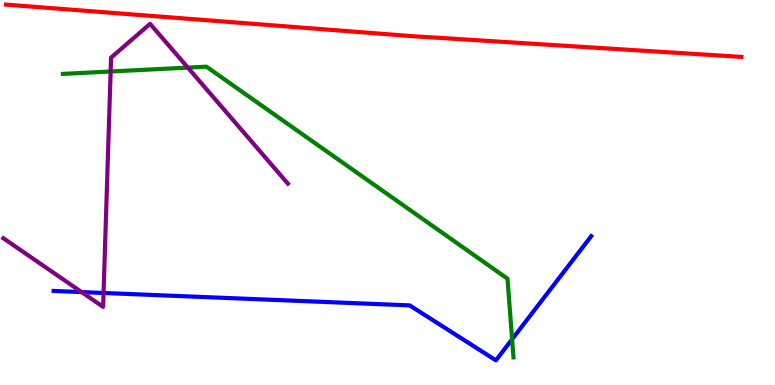[{'lines': ['blue', 'red'], 'intersections': []}, {'lines': ['green', 'red'], 'intersections': []}, {'lines': ['purple', 'red'], 'intersections': []}, {'lines': ['blue', 'green'], 'intersections': [{'x': 6.61, 'y': 1.19}]}, {'lines': ['blue', 'purple'], 'intersections': [{'x': 1.05, 'y': 2.41}, {'x': 1.34, 'y': 2.39}]}, {'lines': ['green', 'purple'], 'intersections': [{'x': 1.43, 'y': 8.14}, {'x': 2.42, 'y': 8.24}]}]